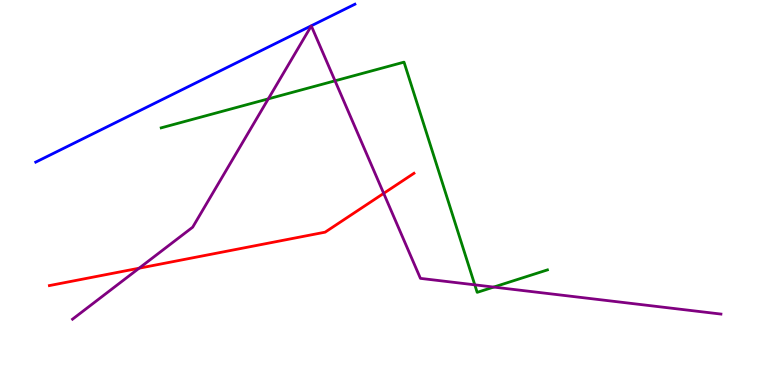[{'lines': ['blue', 'red'], 'intersections': []}, {'lines': ['green', 'red'], 'intersections': []}, {'lines': ['purple', 'red'], 'intersections': [{'x': 1.79, 'y': 3.03}, {'x': 4.95, 'y': 4.98}]}, {'lines': ['blue', 'green'], 'intersections': []}, {'lines': ['blue', 'purple'], 'intersections': []}, {'lines': ['green', 'purple'], 'intersections': [{'x': 3.46, 'y': 7.43}, {'x': 4.32, 'y': 7.9}, {'x': 6.13, 'y': 2.6}, {'x': 6.37, 'y': 2.54}]}]